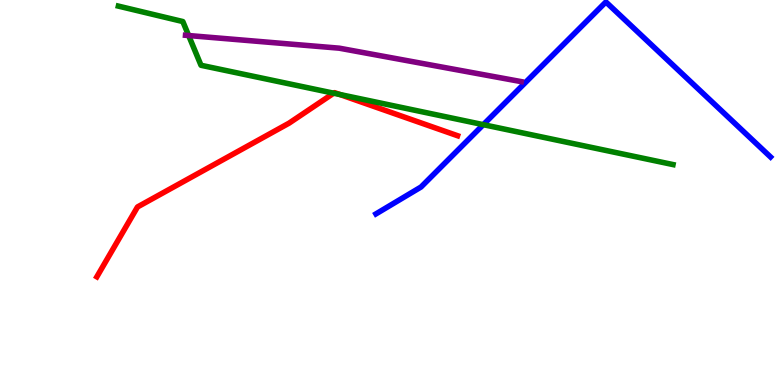[{'lines': ['blue', 'red'], 'intersections': []}, {'lines': ['green', 'red'], 'intersections': [{'x': 4.31, 'y': 7.58}, {'x': 4.38, 'y': 7.55}]}, {'lines': ['purple', 'red'], 'intersections': []}, {'lines': ['blue', 'green'], 'intersections': [{'x': 6.24, 'y': 6.76}]}, {'lines': ['blue', 'purple'], 'intersections': []}, {'lines': ['green', 'purple'], 'intersections': [{'x': 2.43, 'y': 9.08}]}]